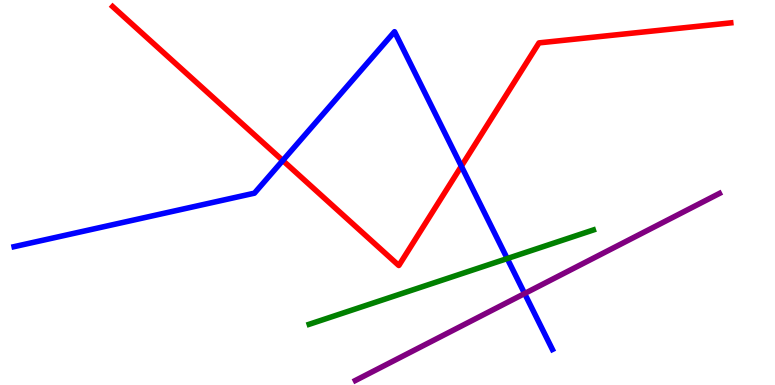[{'lines': ['blue', 'red'], 'intersections': [{'x': 3.65, 'y': 5.83}, {'x': 5.95, 'y': 5.68}]}, {'lines': ['green', 'red'], 'intersections': []}, {'lines': ['purple', 'red'], 'intersections': []}, {'lines': ['blue', 'green'], 'intersections': [{'x': 6.55, 'y': 3.28}]}, {'lines': ['blue', 'purple'], 'intersections': [{'x': 6.77, 'y': 2.38}]}, {'lines': ['green', 'purple'], 'intersections': []}]